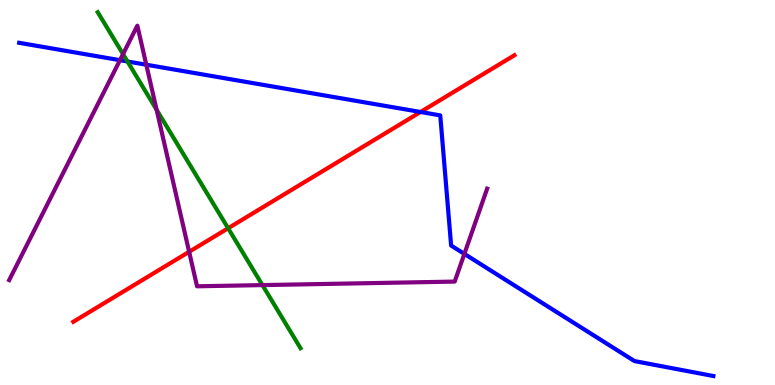[{'lines': ['blue', 'red'], 'intersections': [{'x': 5.43, 'y': 7.09}]}, {'lines': ['green', 'red'], 'intersections': [{'x': 2.94, 'y': 4.07}]}, {'lines': ['purple', 'red'], 'intersections': [{'x': 2.44, 'y': 3.46}]}, {'lines': ['blue', 'green'], 'intersections': [{'x': 1.64, 'y': 8.4}]}, {'lines': ['blue', 'purple'], 'intersections': [{'x': 1.55, 'y': 8.44}, {'x': 1.89, 'y': 8.32}, {'x': 5.99, 'y': 3.41}]}, {'lines': ['green', 'purple'], 'intersections': [{'x': 1.59, 'y': 8.59}, {'x': 2.02, 'y': 7.15}, {'x': 3.39, 'y': 2.59}]}]